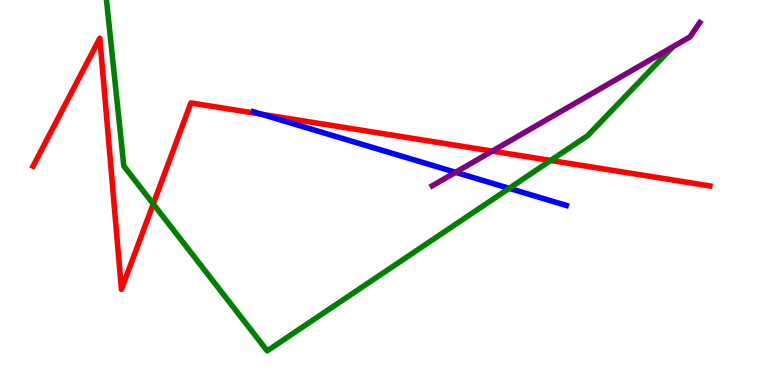[{'lines': ['blue', 'red'], 'intersections': [{'x': 3.37, 'y': 7.03}]}, {'lines': ['green', 'red'], 'intersections': [{'x': 1.98, 'y': 4.7}, {'x': 7.11, 'y': 5.83}]}, {'lines': ['purple', 'red'], 'intersections': [{'x': 6.35, 'y': 6.07}]}, {'lines': ['blue', 'green'], 'intersections': [{'x': 6.57, 'y': 5.11}]}, {'lines': ['blue', 'purple'], 'intersections': [{'x': 5.88, 'y': 5.52}]}, {'lines': ['green', 'purple'], 'intersections': []}]